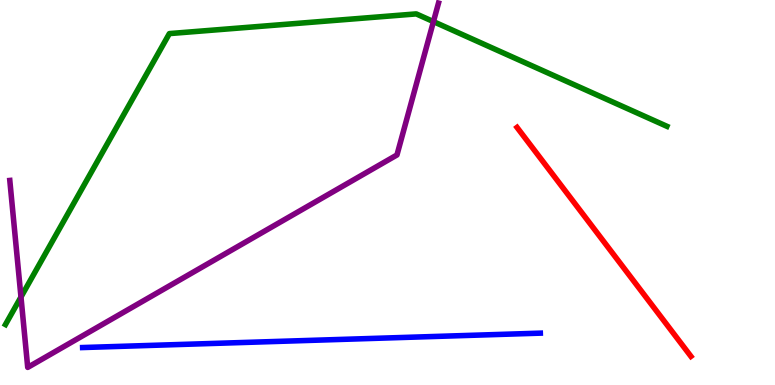[{'lines': ['blue', 'red'], 'intersections': []}, {'lines': ['green', 'red'], 'intersections': []}, {'lines': ['purple', 'red'], 'intersections': []}, {'lines': ['blue', 'green'], 'intersections': []}, {'lines': ['blue', 'purple'], 'intersections': []}, {'lines': ['green', 'purple'], 'intersections': [{'x': 0.271, 'y': 2.29}, {'x': 5.59, 'y': 9.44}]}]